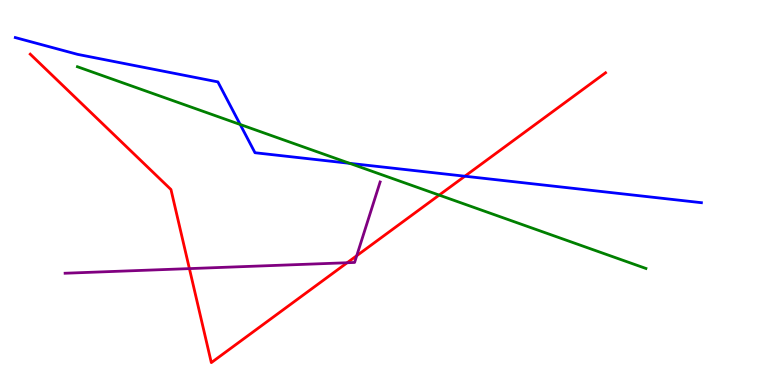[{'lines': ['blue', 'red'], 'intersections': [{'x': 6.0, 'y': 5.42}]}, {'lines': ['green', 'red'], 'intersections': [{'x': 5.67, 'y': 4.93}]}, {'lines': ['purple', 'red'], 'intersections': [{'x': 2.44, 'y': 3.02}, {'x': 4.48, 'y': 3.18}, {'x': 4.6, 'y': 3.36}]}, {'lines': ['blue', 'green'], 'intersections': [{'x': 3.1, 'y': 6.77}, {'x': 4.51, 'y': 5.76}]}, {'lines': ['blue', 'purple'], 'intersections': []}, {'lines': ['green', 'purple'], 'intersections': []}]